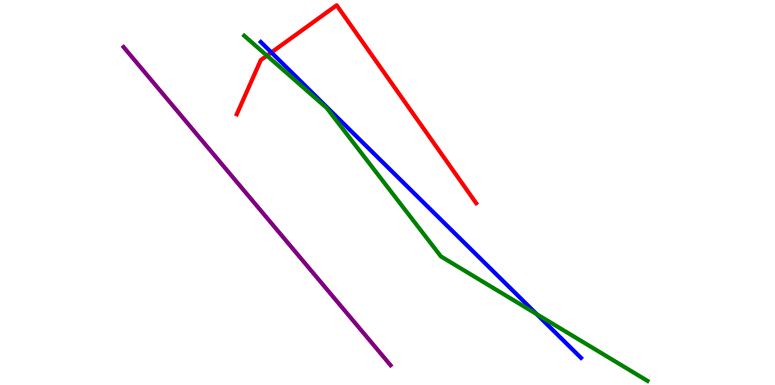[{'lines': ['blue', 'red'], 'intersections': [{'x': 3.5, 'y': 8.64}]}, {'lines': ['green', 'red'], 'intersections': [{'x': 3.44, 'y': 8.55}]}, {'lines': ['purple', 'red'], 'intersections': []}, {'lines': ['blue', 'green'], 'intersections': [{'x': 6.93, 'y': 1.84}]}, {'lines': ['blue', 'purple'], 'intersections': []}, {'lines': ['green', 'purple'], 'intersections': []}]